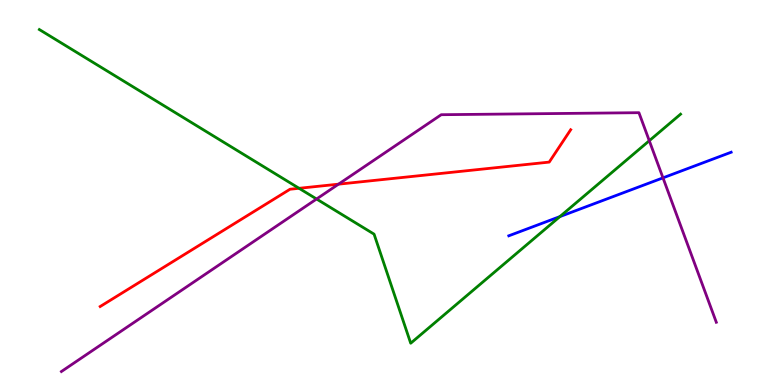[{'lines': ['blue', 'red'], 'intersections': []}, {'lines': ['green', 'red'], 'intersections': [{'x': 3.86, 'y': 5.11}]}, {'lines': ['purple', 'red'], 'intersections': [{'x': 4.37, 'y': 5.22}]}, {'lines': ['blue', 'green'], 'intersections': [{'x': 7.22, 'y': 4.37}]}, {'lines': ['blue', 'purple'], 'intersections': [{'x': 8.55, 'y': 5.38}]}, {'lines': ['green', 'purple'], 'intersections': [{'x': 4.08, 'y': 4.83}, {'x': 8.38, 'y': 6.34}]}]